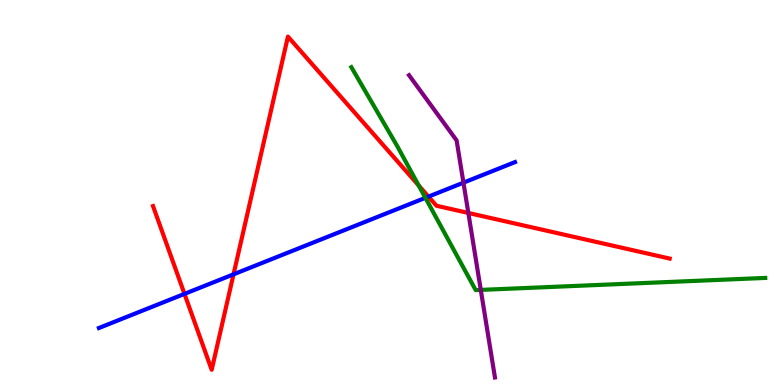[{'lines': ['blue', 'red'], 'intersections': [{'x': 2.38, 'y': 2.37}, {'x': 3.01, 'y': 2.87}, {'x': 5.53, 'y': 4.89}]}, {'lines': ['green', 'red'], 'intersections': [{'x': 5.4, 'y': 5.18}]}, {'lines': ['purple', 'red'], 'intersections': [{'x': 6.04, 'y': 4.47}]}, {'lines': ['blue', 'green'], 'intersections': [{'x': 5.49, 'y': 4.86}]}, {'lines': ['blue', 'purple'], 'intersections': [{'x': 5.98, 'y': 5.26}]}, {'lines': ['green', 'purple'], 'intersections': [{'x': 6.2, 'y': 2.47}]}]